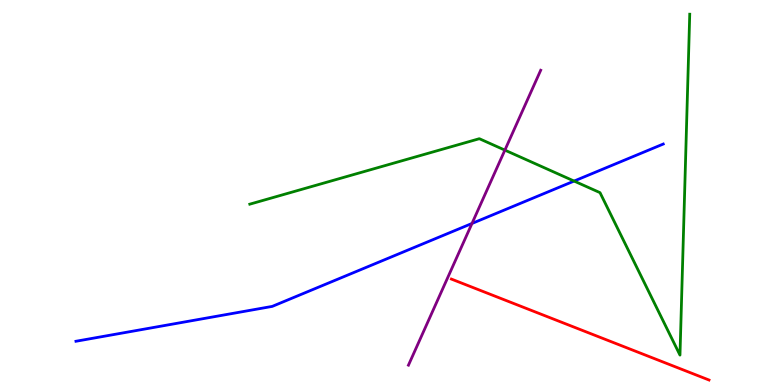[{'lines': ['blue', 'red'], 'intersections': []}, {'lines': ['green', 'red'], 'intersections': []}, {'lines': ['purple', 'red'], 'intersections': []}, {'lines': ['blue', 'green'], 'intersections': [{'x': 7.41, 'y': 5.3}]}, {'lines': ['blue', 'purple'], 'intersections': [{'x': 6.09, 'y': 4.2}]}, {'lines': ['green', 'purple'], 'intersections': [{'x': 6.51, 'y': 6.1}]}]